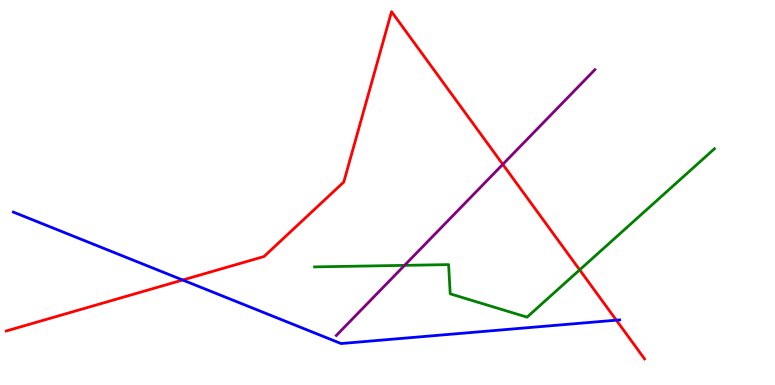[{'lines': ['blue', 'red'], 'intersections': [{'x': 2.36, 'y': 2.73}, {'x': 7.95, 'y': 1.68}]}, {'lines': ['green', 'red'], 'intersections': [{'x': 7.48, 'y': 2.99}]}, {'lines': ['purple', 'red'], 'intersections': [{'x': 6.49, 'y': 5.73}]}, {'lines': ['blue', 'green'], 'intersections': []}, {'lines': ['blue', 'purple'], 'intersections': []}, {'lines': ['green', 'purple'], 'intersections': [{'x': 5.22, 'y': 3.11}]}]